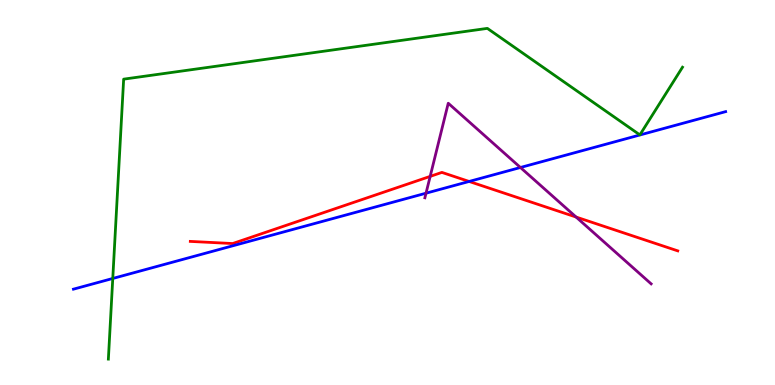[{'lines': ['blue', 'red'], 'intersections': [{'x': 6.05, 'y': 5.29}]}, {'lines': ['green', 'red'], 'intersections': []}, {'lines': ['purple', 'red'], 'intersections': [{'x': 5.55, 'y': 5.42}, {'x': 7.43, 'y': 4.36}]}, {'lines': ['blue', 'green'], 'intersections': [{'x': 1.46, 'y': 2.77}]}, {'lines': ['blue', 'purple'], 'intersections': [{'x': 5.5, 'y': 4.98}, {'x': 6.72, 'y': 5.65}]}, {'lines': ['green', 'purple'], 'intersections': []}]